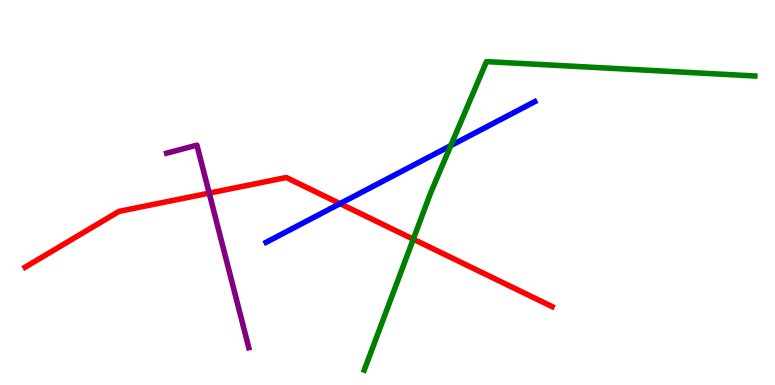[{'lines': ['blue', 'red'], 'intersections': [{'x': 4.39, 'y': 4.71}]}, {'lines': ['green', 'red'], 'intersections': [{'x': 5.33, 'y': 3.79}]}, {'lines': ['purple', 'red'], 'intersections': [{'x': 2.7, 'y': 4.98}]}, {'lines': ['blue', 'green'], 'intersections': [{'x': 5.82, 'y': 6.22}]}, {'lines': ['blue', 'purple'], 'intersections': []}, {'lines': ['green', 'purple'], 'intersections': []}]